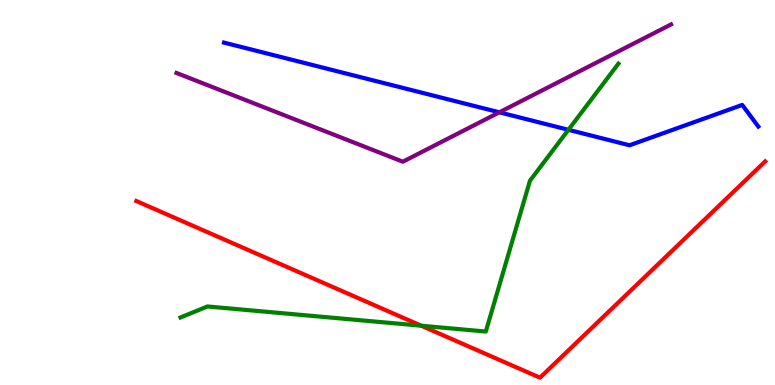[{'lines': ['blue', 'red'], 'intersections': []}, {'lines': ['green', 'red'], 'intersections': [{'x': 5.44, 'y': 1.54}]}, {'lines': ['purple', 'red'], 'intersections': []}, {'lines': ['blue', 'green'], 'intersections': [{'x': 7.33, 'y': 6.63}]}, {'lines': ['blue', 'purple'], 'intersections': [{'x': 6.44, 'y': 7.08}]}, {'lines': ['green', 'purple'], 'intersections': []}]